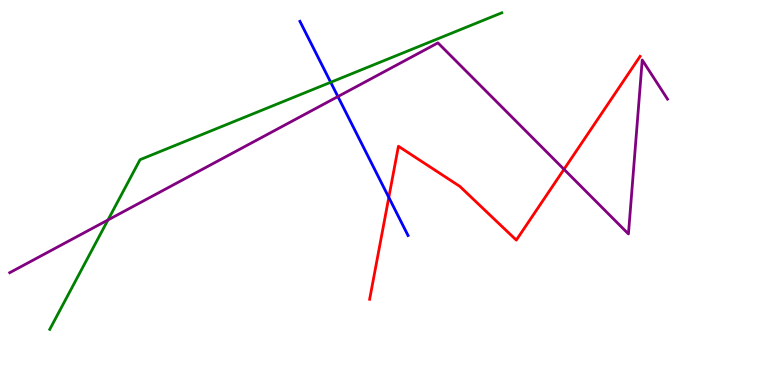[{'lines': ['blue', 'red'], 'intersections': [{'x': 5.02, 'y': 4.87}]}, {'lines': ['green', 'red'], 'intersections': []}, {'lines': ['purple', 'red'], 'intersections': [{'x': 7.28, 'y': 5.6}]}, {'lines': ['blue', 'green'], 'intersections': [{'x': 4.27, 'y': 7.86}]}, {'lines': ['blue', 'purple'], 'intersections': [{'x': 4.36, 'y': 7.49}]}, {'lines': ['green', 'purple'], 'intersections': [{'x': 1.39, 'y': 4.29}]}]